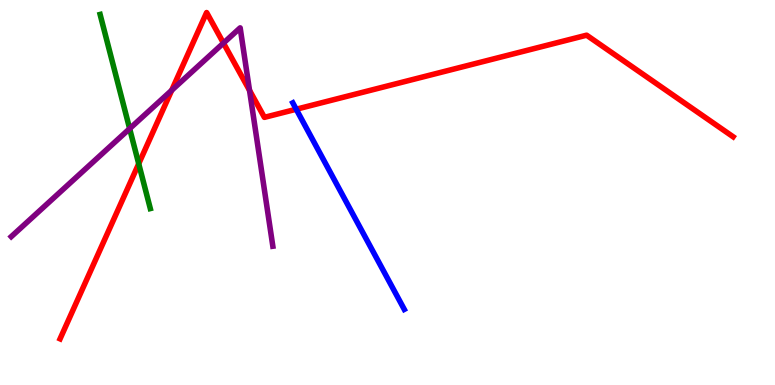[{'lines': ['blue', 'red'], 'intersections': [{'x': 3.82, 'y': 7.16}]}, {'lines': ['green', 'red'], 'intersections': [{'x': 1.79, 'y': 5.75}]}, {'lines': ['purple', 'red'], 'intersections': [{'x': 2.22, 'y': 7.65}, {'x': 2.88, 'y': 8.88}, {'x': 3.22, 'y': 7.65}]}, {'lines': ['blue', 'green'], 'intersections': []}, {'lines': ['blue', 'purple'], 'intersections': []}, {'lines': ['green', 'purple'], 'intersections': [{'x': 1.67, 'y': 6.66}]}]